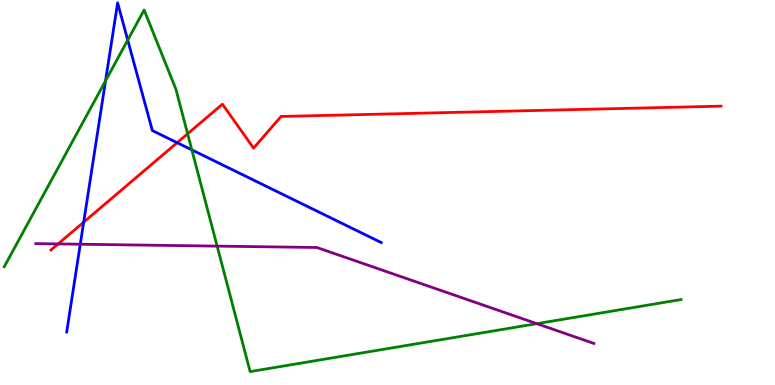[{'lines': ['blue', 'red'], 'intersections': [{'x': 1.08, 'y': 4.23}, {'x': 2.29, 'y': 6.29}]}, {'lines': ['green', 'red'], 'intersections': [{'x': 2.42, 'y': 6.52}]}, {'lines': ['purple', 'red'], 'intersections': [{'x': 0.75, 'y': 3.66}]}, {'lines': ['blue', 'green'], 'intersections': [{'x': 1.36, 'y': 7.9}, {'x': 1.65, 'y': 8.96}, {'x': 2.48, 'y': 6.11}]}, {'lines': ['blue', 'purple'], 'intersections': [{'x': 1.04, 'y': 3.66}]}, {'lines': ['green', 'purple'], 'intersections': [{'x': 2.8, 'y': 3.61}, {'x': 6.93, 'y': 1.59}]}]